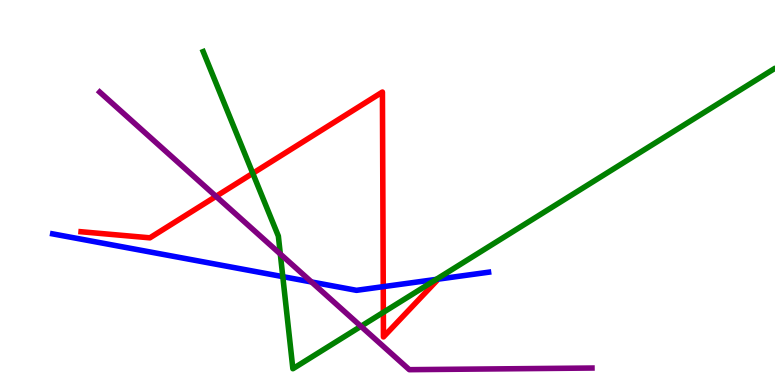[{'lines': ['blue', 'red'], 'intersections': [{'x': 4.95, 'y': 2.55}]}, {'lines': ['green', 'red'], 'intersections': [{'x': 3.26, 'y': 5.5}, {'x': 4.95, 'y': 1.89}]}, {'lines': ['purple', 'red'], 'intersections': [{'x': 2.79, 'y': 4.9}]}, {'lines': ['blue', 'green'], 'intersections': [{'x': 3.65, 'y': 2.81}, {'x': 5.63, 'y': 2.74}]}, {'lines': ['blue', 'purple'], 'intersections': [{'x': 4.02, 'y': 2.68}]}, {'lines': ['green', 'purple'], 'intersections': [{'x': 3.62, 'y': 3.4}, {'x': 4.66, 'y': 1.52}]}]